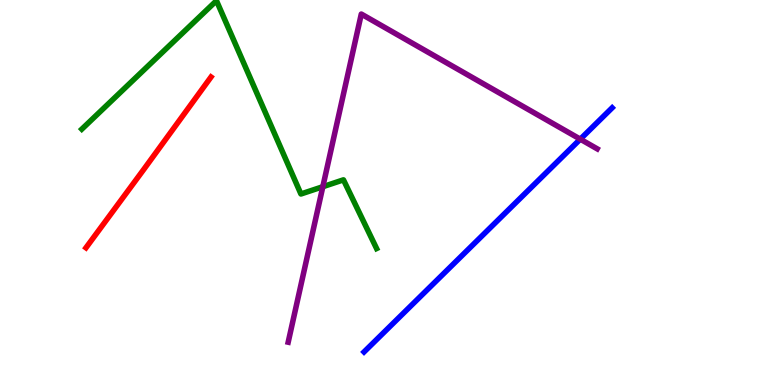[{'lines': ['blue', 'red'], 'intersections': []}, {'lines': ['green', 'red'], 'intersections': []}, {'lines': ['purple', 'red'], 'intersections': []}, {'lines': ['blue', 'green'], 'intersections': []}, {'lines': ['blue', 'purple'], 'intersections': [{'x': 7.49, 'y': 6.39}]}, {'lines': ['green', 'purple'], 'intersections': [{'x': 4.17, 'y': 5.15}]}]